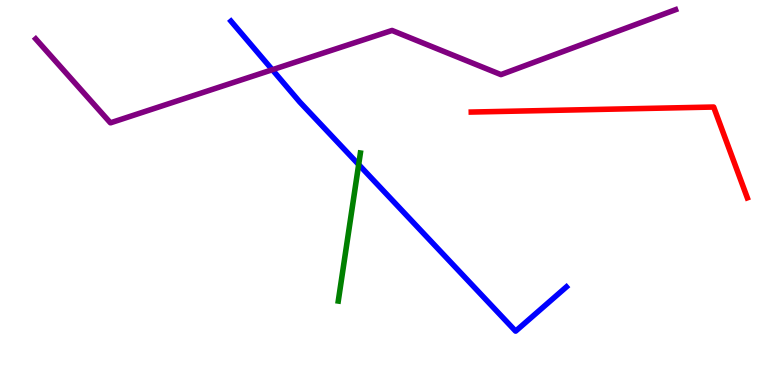[{'lines': ['blue', 'red'], 'intersections': []}, {'lines': ['green', 'red'], 'intersections': []}, {'lines': ['purple', 'red'], 'intersections': []}, {'lines': ['blue', 'green'], 'intersections': [{'x': 4.63, 'y': 5.73}]}, {'lines': ['blue', 'purple'], 'intersections': [{'x': 3.51, 'y': 8.19}]}, {'lines': ['green', 'purple'], 'intersections': []}]